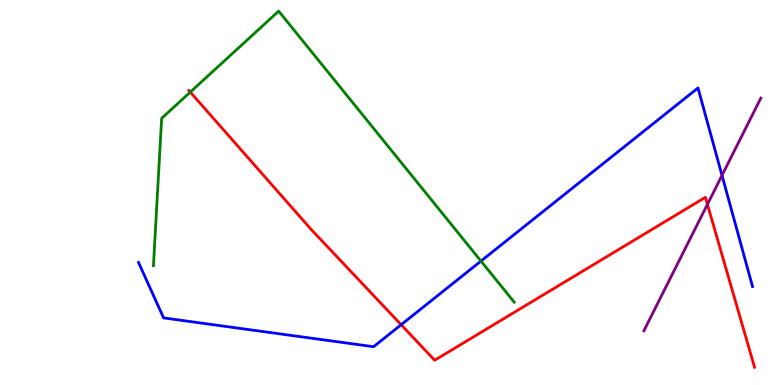[{'lines': ['blue', 'red'], 'intersections': [{'x': 5.18, 'y': 1.57}]}, {'lines': ['green', 'red'], 'intersections': [{'x': 2.46, 'y': 7.61}]}, {'lines': ['purple', 'red'], 'intersections': [{'x': 9.13, 'y': 4.69}]}, {'lines': ['blue', 'green'], 'intersections': [{'x': 6.21, 'y': 3.22}]}, {'lines': ['blue', 'purple'], 'intersections': [{'x': 9.32, 'y': 5.44}]}, {'lines': ['green', 'purple'], 'intersections': []}]